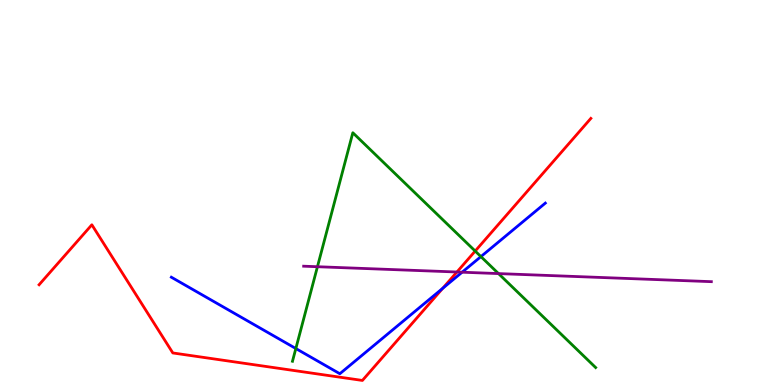[{'lines': ['blue', 'red'], 'intersections': [{'x': 5.71, 'y': 2.51}]}, {'lines': ['green', 'red'], 'intersections': [{'x': 6.13, 'y': 3.48}]}, {'lines': ['purple', 'red'], 'intersections': [{'x': 5.9, 'y': 2.93}]}, {'lines': ['blue', 'green'], 'intersections': [{'x': 3.82, 'y': 0.947}, {'x': 6.21, 'y': 3.34}]}, {'lines': ['blue', 'purple'], 'intersections': [{'x': 5.96, 'y': 2.93}]}, {'lines': ['green', 'purple'], 'intersections': [{'x': 4.1, 'y': 3.07}, {'x': 6.43, 'y': 2.89}]}]